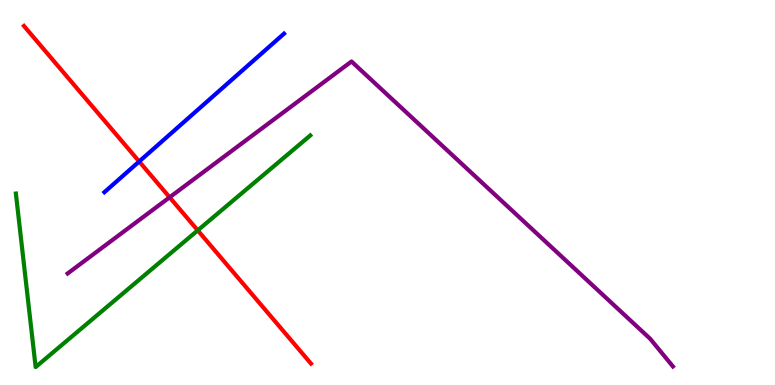[{'lines': ['blue', 'red'], 'intersections': [{'x': 1.8, 'y': 5.81}]}, {'lines': ['green', 'red'], 'intersections': [{'x': 2.55, 'y': 4.02}]}, {'lines': ['purple', 'red'], 'intersections': [{'x': 2.19, 'y': 4.88}]}, {'lines': ['blue', 'green'], 'intersections': []}, {'lines': ['blue', 'purple'], 'intersections': []}, {'lines': ['green', 'purple'], 'intersections': []}]